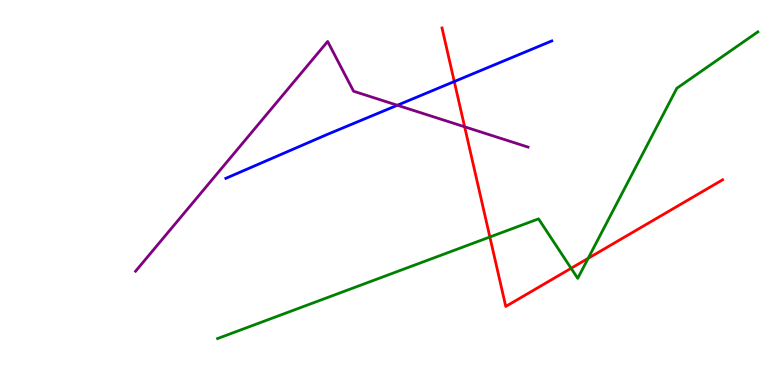[{'lines': ['blue', 'red'], 'intersections': [{'x': 5.86, 'y': 7.88}]}, {'lines': ['green', 'red'], 'intersections': [{'x': 6.32, 'y': 3.84}, {'x': 7.37, 'y': 3.03}, {'x': 7.59, 'y': 3.29}]}, {'lines': ['purple', 'red'], 'intersections': [{'x': 6.0, 'y': 6.71}]}, {'lines': ['blue', 'green'], 'intersections': []}, {'lines': ['blue', 'purple'], 'intersections': [{'x': 5.13, 'y': 7.27}]}, {'lines': ['green', 'purple'], 'intersections': []}]